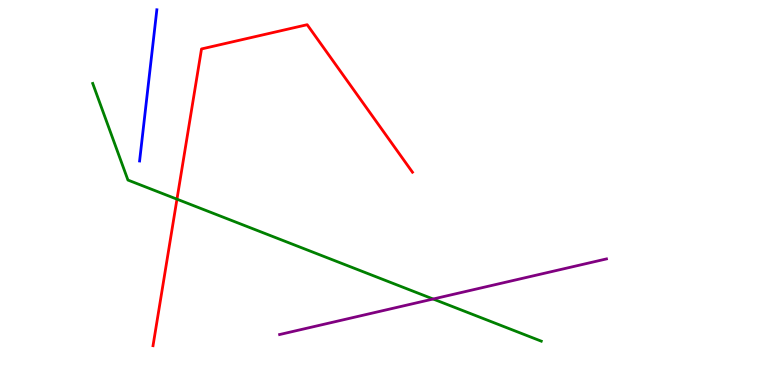[{'lines': ['blue', 'red'], 'intersections': []}, {'lines': ['green', 'red'], 'intersections': [{'x': 2.28, 'y': 4.83}]}, {'lines': ['purple', 'red'], 'intersections': []}, {'lines': ['blue', 'green'], 'intersections': []}, {'lines': ['blue', 'purple'], 'intersections': []}, {'lines': ['green', 'purple'], 'intersections': [{'x': 5.59, 'y': 2.23}]}]